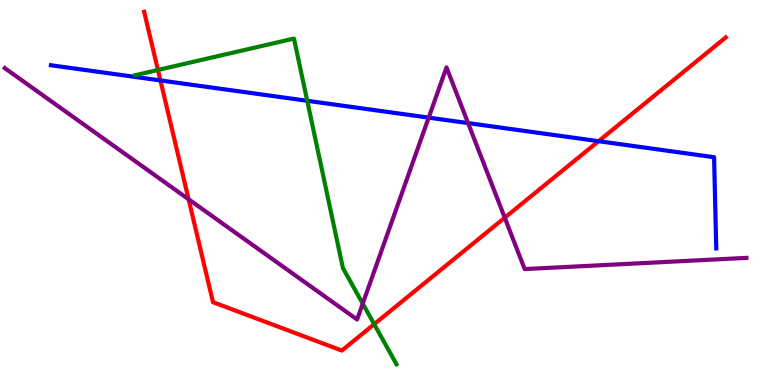[{'lines': ['blue', 'red'], 'intersections': [{'x': 2.07, 'y': 7.91}, {'x': 7.72, 'y': 6.33}]}, {'lines': ['green', 'red'], 'intersections': [{'x': 2.04, 'y': 8.18}, {'x': 4.83, 'y': 1.58}]}, {'lines': ['purple', 'red'], 'intersections': [{'x': 2.43, 'y': 4.82}, {'x': 6.51, 'y': 4.35}]}, {'lines': ['blue', 'green'], 'intersections': [{'x': 3.96, 'y': 7.38}]}, {'lines': ['blue', 'purple'], 'intersections': [{'x': 5.53, 'y': 6.94}, {'x': 6.04, 'y': 6.8}]}, {'lines': ['green', 'purple'], 'intersections': [{'x': 4.68, 'y': 2.11}]}]